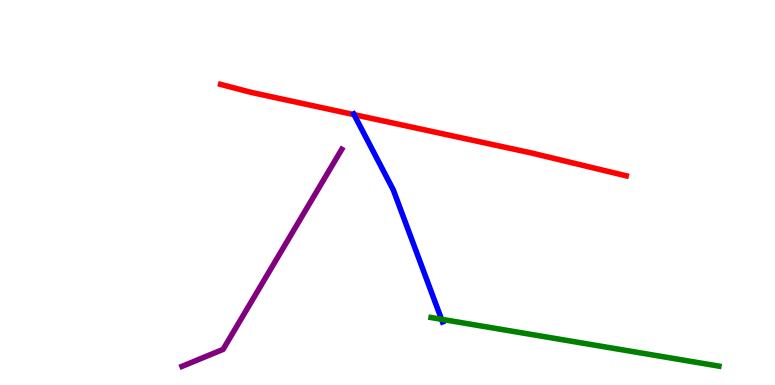[{'lines': ['blue', 'red'], 'intersections': [{'x': 4.57, 'y': 7.02}]}, {'lines': ['green', 'red'], 'intersections': []}, {'lines': ['purple', 'red'], 'intersections': []}, {'lines': ['blue', 'green'], 'intersections': [{'x': 5.7, 'y': 1.71}]}, {'lines': ['blue', 'purple'], 'intersections': []}, {'lines': ['green', 'purple'], 'intersections': []}]